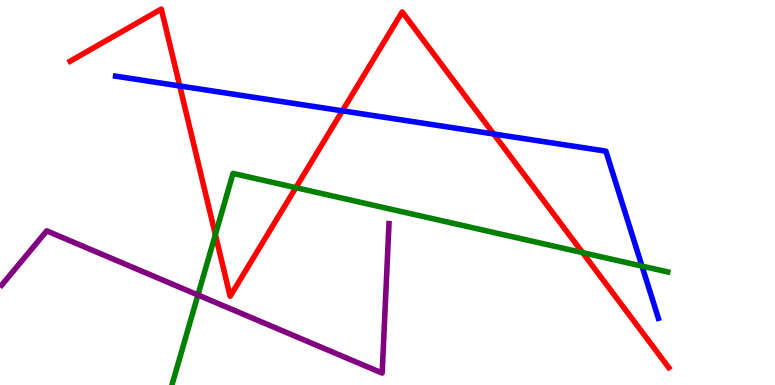[{'lines': ['blue', 'red'], 'intersections': [{'x': 2.32, 'y': 7.77}, {'x': 4.42, 'y': 7.12}, {'x': 6.37, 'y': 6.52}]}, {'lines': ['green', 'red'], 'intersections': [{'x': 2.78, 'y': 3.91}, {'x': 3.82, 'y': 5.13}, {'x': 7.52, 'y': 3.44}]}, {'lines': ['purple', 'red'], 'intersections': []}, {'lines': ['blue', 'green'], 'intersections': [{'x': 8.28, 'y': 3.09}]}, {'lines': ['blue', 'purple'], 'intersections': []}, {'lines': ['green', 'purple'], 'intersections': [{'x': 2.55, 'y': 2.34}]}]